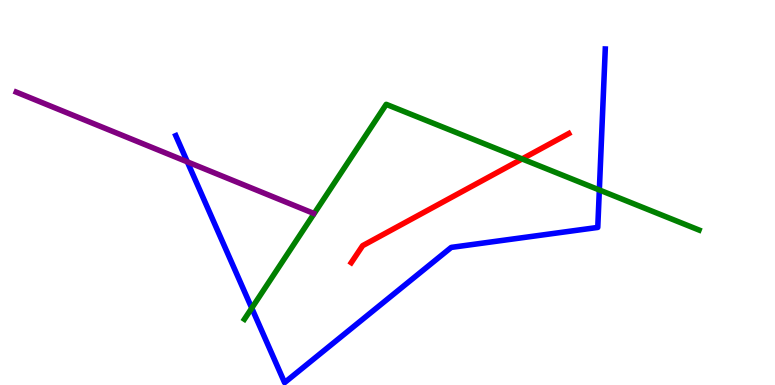[{'lines': ['blue', 'red'], 'intersections': []}, {'lines': ['green', 'red'], 'intersections': [{'x': 6.74, 'y': 5.87}]}, {'lines': ['purple', 'red'], 'intersections': []}, {'lines': ['blue', 'green'], 'intersections': [{'x': 3.25, 'y': 2.0}, {'x': 7.73, 'y': 5.07}]}, {'lines': ['blue', 'purple'], 'intersections': [{'x': 2.42, 'y': 5.8}]}, {'lines': ['green', 'purple'], 'intersections': []}]